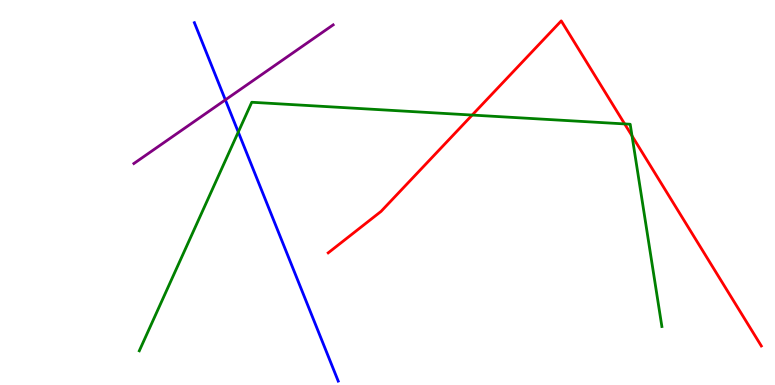[{'lines': ['blue', 'red'], 'intersections': []}, {'lines': ['green', 'red'], 'intersections': [{'x': 6.09, 'y': 7.01}, {'x': 8.06, 'y': 6.78}, {'x': 8.16, 'y': 6.47}]}, {'lines': ['purple', 'red'], 'intersections': []}, {'lines': ['blue', 'green'], 'intersections': [{'x': 3.07, 'y': 6.57}]}, {'lines': ['blue', 'purple'], 'intersections': [{'x': 2.91, 'y': 7.41}]}, {'lines': ['green', 'purple'], 'intersections': []}]